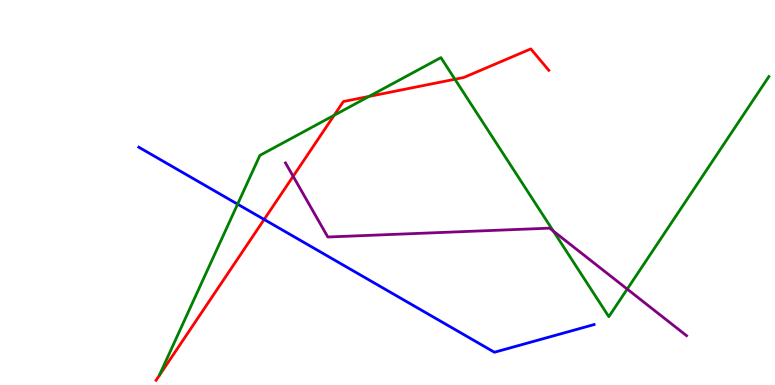[{'lines': ['blue', 'red'], 'intersections': [{'x': 3.41, 'y': 4.3}]}, {'lines': ['green', 'red'], 'intersections': [{'x': 4.31, 'y': 7.01}, {'x': 4.76, 'y': 7.5}, {'x': 5.87, 'y': 7.94}]}, {'lines': ['purple', 'red'], 'intersections': [{'x': 3.78, 'y': 5.42}]}, {'lines': ['blue', 'green'], 'intersections': [{'x': 3.07, 'y': 4.7}]}, {'lines': ['blue', 'purple'], 'intersections': []}, {'lines': ['green', 'purple'], 'intersections': [{'x': 7.14, 'y': 4.0}, {'x': 8.09, 'y': 2.49}]}]